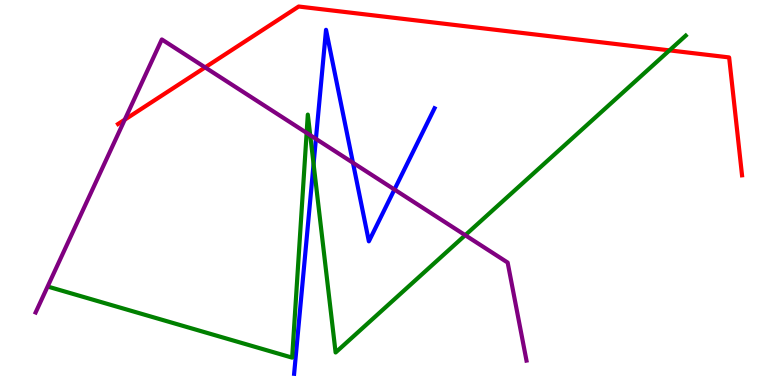[{'lines': ['blue', 'red'], 'intersections': []}, {'lines': ['green', 'red'], 'intersections': [{'x': 8.64, 'y': 8.69}]}, {'lines': ['purple', 'red'], 'intersections': [{'x': 1.61, 'y': 6.89}, {'x': 2.65, 'y': 8.25}]}, {'lines': ['blue', 'green'], 'intersections': [{'x': 4.05, 'y': 5.74}]}, {'lines': ['blue', 'purple'], 'intersections': [{'x': 4.08, 'y': 6.39}, {'x': 4.55, 'y': 5.77}, {'x': 5.09, 'y': 5.08}]}, {'lines': ['green', 'purple'], 'intersections': [{'x': 3.96, 'y': 6.55}, {'x': 4.0, 'y': 6.49}, {'x': 6.0, 'y': 3.89}]}]